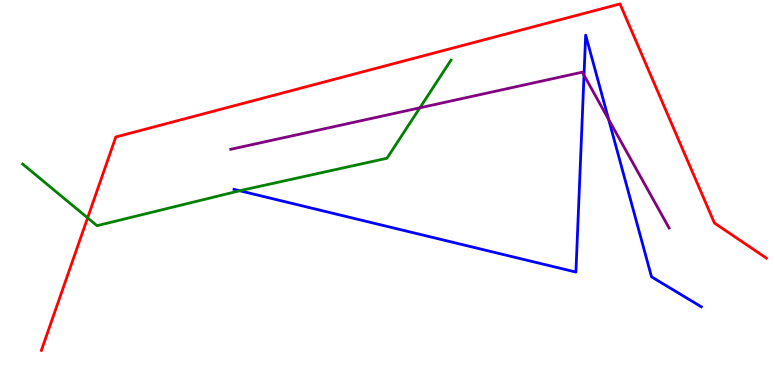[{'lines': ['blue', 'red'], 'intersections': []}, {'lines': ['green', 'red'], 'intersections': [{'x': 1.13, 'y': 4.34}]}, {'lines': ['purple', 'red'], 'intersections': []}, {'lines': ['blue', 'green'], 'intersections': [{'x': 3.09, 'y': 5.05}]}, {'lines': ['blue', 'purple'], 'intersections': [{'x': 7.54, 'y': 8.05}, {'x': 7.85, 'y': 6.9}]}, {'lines': ['green', 'purple'], 'intersections': [{'x': 5.42, 'y': 7.2}]}]